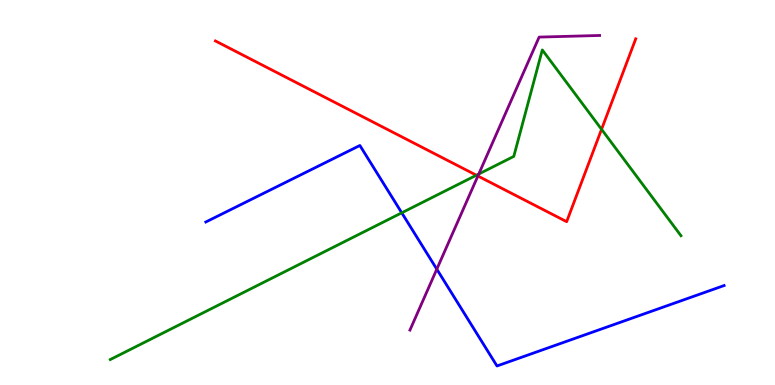[{'lines': ['blue', 'red'], 'intersections': []}, {'lines': ['green', 'red'], 'intersections': [{'x': 6.15, 'y': 5.45}, {'x': 7.76, 'y': 6.64}]}, {'lines': ['purple', 'red'], 'intersections': [{'x': 6.17, 'y': 5.43}]}, {'lines': ['blue', 'green'], 'intersections': [{'x': 5.18, 'y': 4.47}]}, {'lines': ['blue', 'purple'], 'intersections': [{'x': 5.64, 'y': 3.01}]}, {'lines': ['green', 'purple'], 'intersections': [{'x': 6.18, 'y': 5.48}]}]